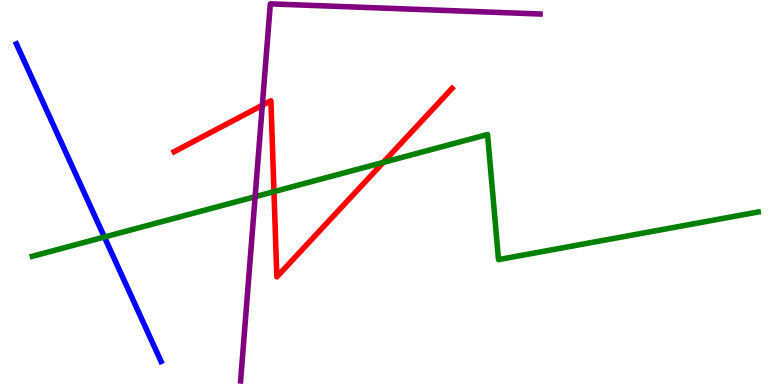[{'lines': ['blue', 'red'], 'intersections': []}, {'lines': ['green', 'red'], 'intersections': [{'x': 3.54, 'y': 5.02}, {'x': 4.95, 'y': 5.78}]}, {'lines': ['purple', 'red'], 'intersections': [{'x': 3.38, 'y': 7.27}]}, {'lines': ['blue', 'green'], 'intersections': [{'x': 1.35, 'y': 3.84}]}, {'lines': ['blue', 'purple'], 'intersections': []}, {'lines': ['green', 'purple'], 'intersections': [{'x': 3.29, 'y': 4.89}]}]